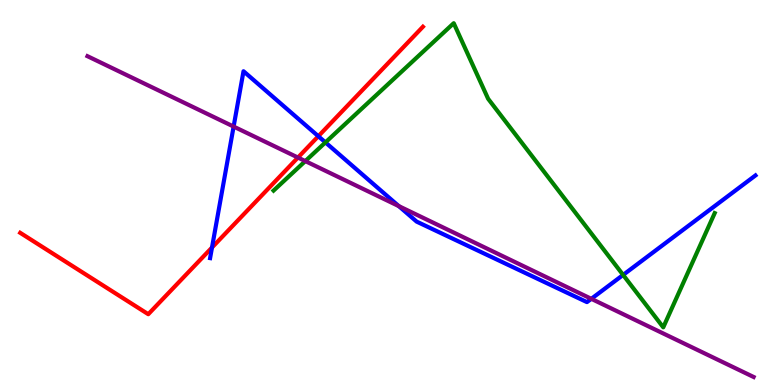[{'lines': ['blue', 'red'], 'intersections': [{'x': 2.74, 'y': 3.57}, {'x': 4.11, 'y': 6.46}]}, {'lines': ['green', 'red'], 'intersections': []}, {'lines': ['purple', 'red'], 'intersections': [{'x': 3.84, 'y': 5.91}]}, {'lines': ['blue', 'green'], 'intersections': [{'x': 4.2, 'y': 6.3}, {'x': 8.04, 'y': 2.86}]}, {'lines': ['blue', 'purple'], 'intersections': [{'x': 3.01, 'y': 6.71}, {'x': 5.15, 'y': 4.65}, {'x': 7.63, 'y': 2.24}]}, {'lines': ['green', 'purple'], 'intersections': [{'x': 3.94, 'y': 5.82}]}]